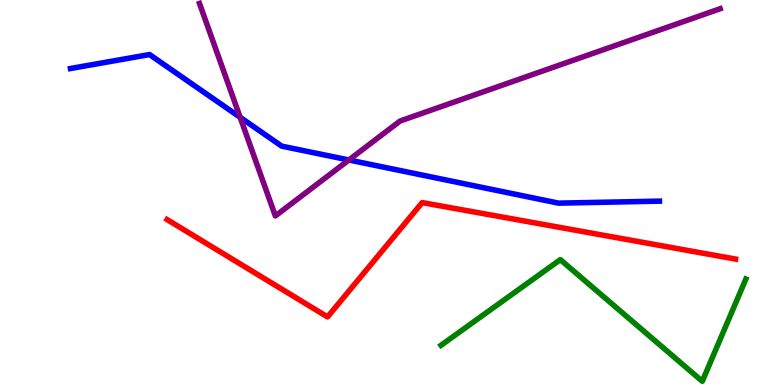[{'lines': ['blue', 'red'], 'intersections': []}, {'lines': ['green', 'red'], 'intersections': []}, {'lines': ['purple', 'red'], 'intersections': []}, {'lines': ['blue', 'green'], 'intersections': []}, {'lines': ['blue', 'purple'], 'intersections': [{'x': 3.1, 'y': 6.95}, {'x': 4.5, 'y': 5.84}]}, {'lines': ['green', 'purple'], 'intersections': []}]